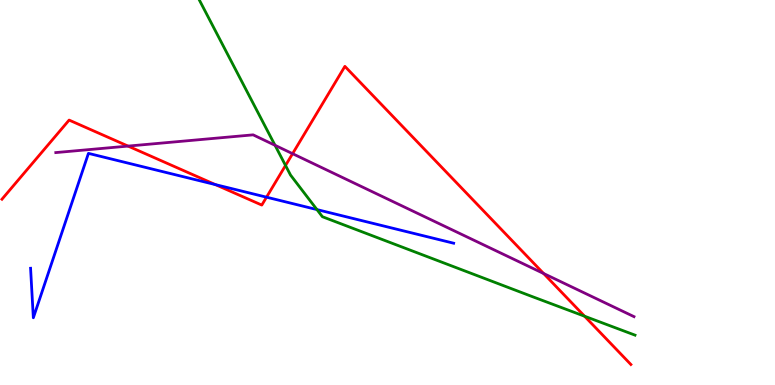[{'lines': ['blue', 'red'], 'intersections': [{'x': 2.78, 'y': 5.21}, {'x': 3.44, 'y': 4.88}]}, {'lines': ['green', 'red'], 'intersections': [{'x': 3.68, 'y': 5.7}, {'x': 7.54, 'y': 1.79}]}, {'lines': ['purple', 'red'], 'intersections': [{'x': 1.65, 'y': 6.21}, {'x': 3.78, 'y': 6.01}, {'x': 7.01, 'y': 2.9}]}, {'lines': ['blue', 'green'], 'intersections': [{'x': 4.09, 'y': 4.56}]}, {'lines': ['blue', 'purple'], 'intersections': []}, {'lines': ['green', 'purple'], 'intersections': [{'x': 3.55, 'y': 6.23}]}]